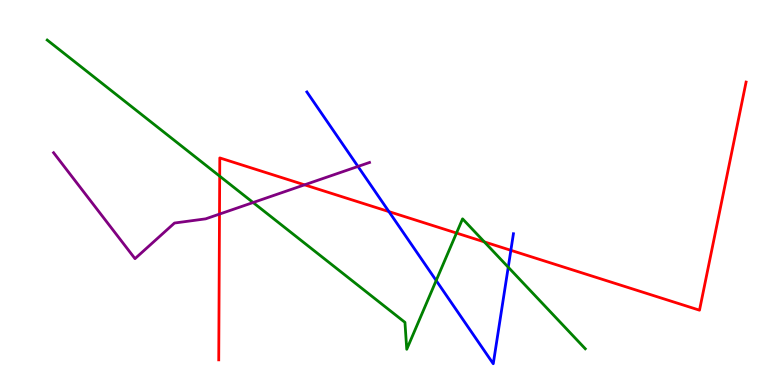[{'lines': ['blue', 'red'], 'intersections': [{'x': 5.02, 'y': 4.5}, {'x': 6.59, 'y': 3.5}]}, {'lines': ['green', 'red'], 'intersections': [{'x': 2.83, 'y': 5.42}, {'x': 5.89, 'y': 3.95}, {'x': 6.25, 'y': 3.72}]}, {'lines': ['purple', 'red'], 'intersections': [{'x': 2.83, 'y': 4.44}, {'x': 3.93, 'y': 5.2}]}, {'lines': ['blue', 'green'], 'intersections': [{'x': 5.63, 'y': 2.71}, {'x': 6.56, 'y': 3.06}]}, {'lines': ['blue', 'purple'], 'intersections': [{'x': 4.62, 'y': 5.68}]}, {'lines': ['green', 'purple'], 'intersections': [{'x': 3.27, 'y': 4.74}]}]